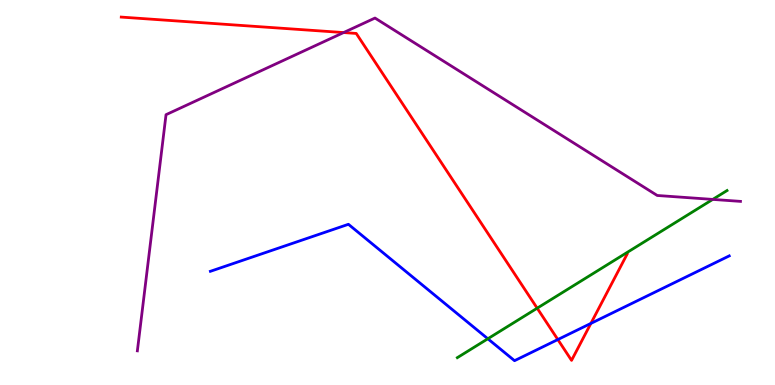[{'lines': ['blue', 'red'], 'intersections': [{'x': 7.2, 'y': 1.18}, {'x': 7.62, 'y': 1.6}]}, {'lines': ['green', 'red'], 'intersections': [{'x': 6.93, 'y': 2.0}]}, {'lines': ['purple', 'red'], 'intersections': [{'x': 4.43, 'y': 9.15}]}, {'lines': ['blue', 'green'], 'intersections': [{'x': 6.29, 'y': 1.2}]}, {'lines': ['blue', 'purple'], 'intersections': []}, {'lines': ['green', 'purple'], 'intersections': [{'x': 9.2, 'y': 4.82}]}]